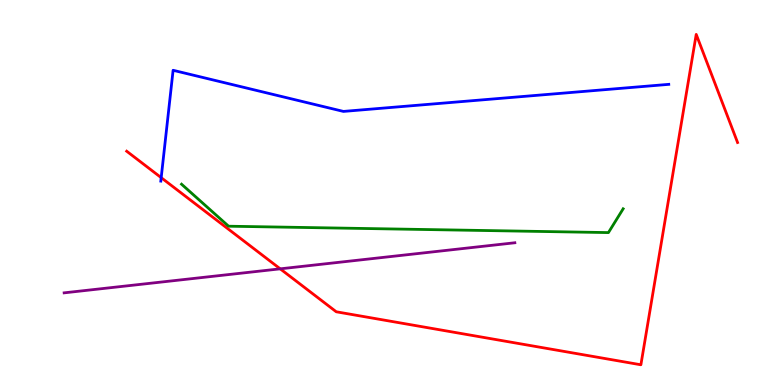[{'lines': ['blue', 'red'], 'intersections': [{'x': 2.08, 'y': 5.39}]}, {'lines': ['green', 'red'], 'intersections': []}, {'lines': ['purple', 'red'], 'intersections': [{'x': 3.62, 'y': 3.02}]}, {'lines': ['blue', 'green'], 'intersections': []}, {'lines': ['blue', 'purple'], 'intersections': []}, {'lines': ['green', 'purple'], 'intersections': []}]